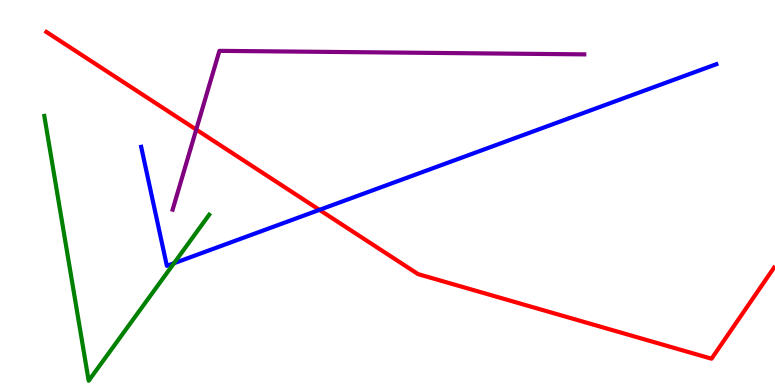[{'lines': ['blue', 'red'], 'intersections': [{'x': 4.12, 'y': 4.55}]}, {'lines': ['green', 'red'], 'intersections': []}, {'lines': ['purple', 'red'], 'intersections': [{'x': 2.53, 'y': 6.63}]}, {'lines': ['blue', 'green'], 'intersections': [{'x': 2.24, 'y': 3.16}]}, {'lines': ['blue', 'purple'], 'intersections': []}, {'lines': ['green', 'purple'], 'intersections': []}]